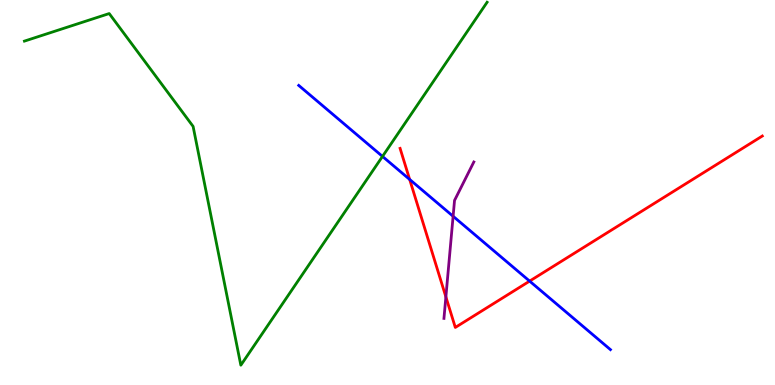[{'lines': ['blue', 'red'], 'intersections': [{'x': 5.29, 'y': 5.34}, {'x': 6.83, 'y': 2.7}]}, {'lines': ['green', 'red'], 'intersections': []}, {'lines': ['purple', 'red'], 'intersections': [{'x': 5.75, 'y': 2.29}]}, {'lines': ['blue', 'green'], 'intersections': [{'x': 4.94, 'y': 5.94}]}, {'lines': ['blue', 'purple'], 'intersections': [{'x': 5.85, 'y': 4.38}]}, {'lines': ['green', 'purple'], 'intersections': []}]